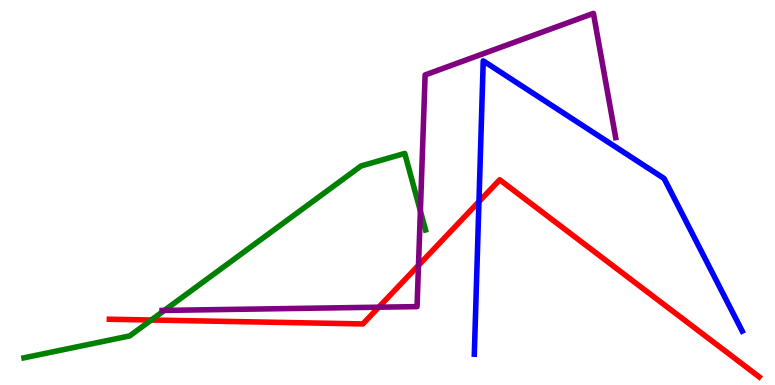[{'lines': ['blue', 'red'], 'intersections': [{'x': 6.18, 'y': 4.76}]}, {'lines': ['green', 'red'], 'intersections': [{'x': 1.95, 'y': 1.69}]}, {'lines': ['purple', 'red'], 'intersections': [{'x': 4.89, 'y': 2.02}, {'x': 5.4, 'y': 3.11}]}, {'lines': ['blue', 'green'], 'intersections': []}, {'lines': ['blue', 'purple'], 'intersections': []}, {'lines': ['green', 'purple'], 'intersections': [{'x': 2.12, 'y': 1.94}, {'x': 5.42, 'y': 4.52}]}]